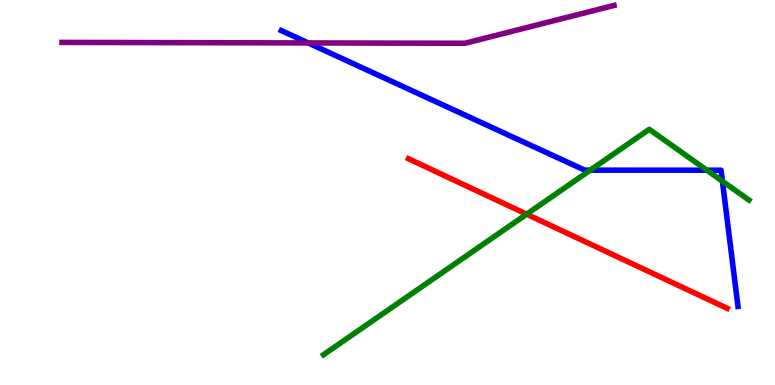[{'lines': ['blue', 'red'], 'intersections': []}, {'lines': ['green', 'red'], 'intersections': [{'x': 6.8, 'y': 4.44}]}, {'lines': ['purple', 'red'], 'intersections': []}, {'lines': ['blue', 'green'], 'intersections': [{'x': 7.62, 'y': 5.58}, {'x': 9.12, 'y': 5.58}, {'x': 9.32, 'y': 5.29}]}, {'lines': ['blue', 'purple'], 'intersections': [{'x': 3.98, 'y': 8.88}]}, {'lines': ['green', 'purple'], 'intersections': []}]